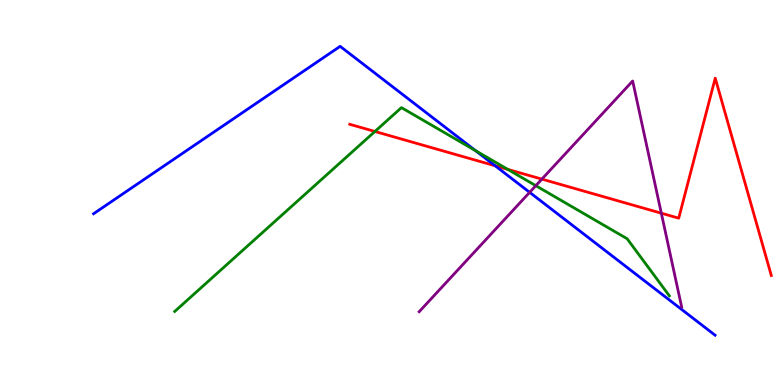[{'lines': ['blue', 'red'], 'intersections': [{'x': 6.39, 'y': 5.69}]}, {'lines': ['green', 'red'], 'intersections': [{'x': 4.84, 'y': 6.59}, {'x': 6.55, 'y': 5.6}]}, {'lines': ['purple', 'red'], 'intersections': [{'x': 6.99, 'y': 5.35}, {'x': 8.53, 'y': 4.46}]}, {'lines': ['blue', 'green'], 'intersections': [{'x': 6.14, 'y': 6.09}]}, {'lines': ['blue', 'purple'], 'intersections': [{'x': 6.83, 'y': 5.0}]}, {'lines': ['green', 'purple'], 'intersections': [{'x': 6.91, 'y': 5.18}]}]